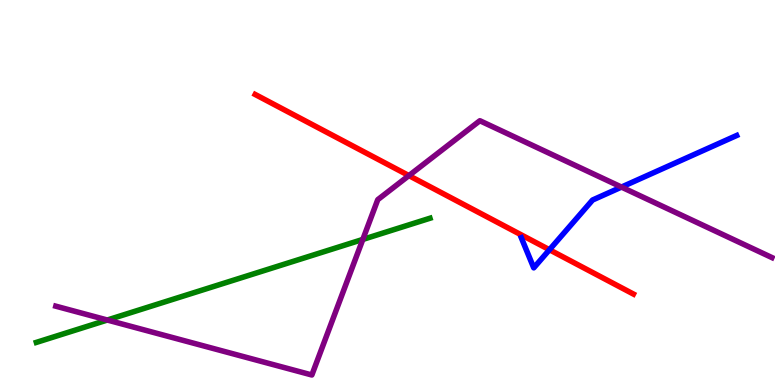[{'lines': ['blue', 'red'], 'intersections': [{'x': 7.09, 'y': 3.51}]}, {'lines': ['green', 'red'], 'intersections': []}, {'lines': ['purple', 'red'], 'intersections': [{'x': 5.28, 'y': 5.44}]}, {'lines': ['blue', 'green'], 'intersections': []}, {'lines': ['blue', 'purple'], 'intersections': [{'x': 8.02, 'y': 5.14}]}, {'lines': ['green', 'purple'], 'intersections': [{'x': 1.38, 'y': 1.69}, {'x': 4.68, 'y': 3.78}]}]